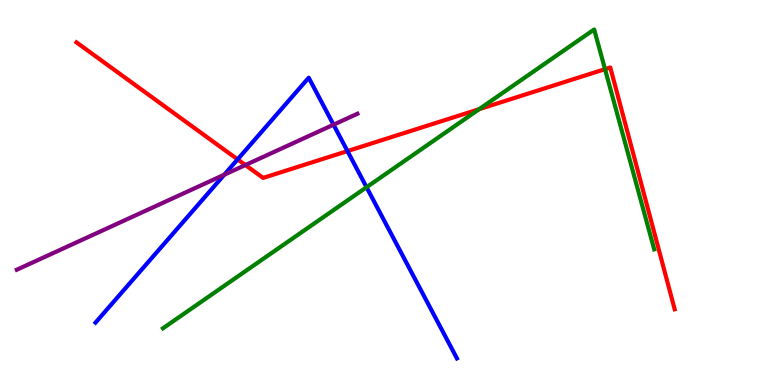[{'lines': ['blue', 'red'], 'intersections': [{'x': 3.07, 'y': 5.86}, {'x': 4.48, 'y': 6.08}]}, {'lines': ['green', 'red'], 'intersections': [{'x': 6.18, 'y': 7.16}, {'x': 7.81, 'y': 8.2}]}, {'lines': ['purple', 'red'], 'intersections': [{'x': 3.17, 'y': 5.71}]}, {'lines': ['blue', 'green'], 'intersections': [{'x': 4.73, 'y': 5.14}]}, {'lines': ['blue', 'purple'], 'intersections': [{'x': 2.89, 'y': 5.46}, {'x': 4.3, 'y': 6.76}]}, {'lines': ['green', 'purple'], 'intersections': []}]